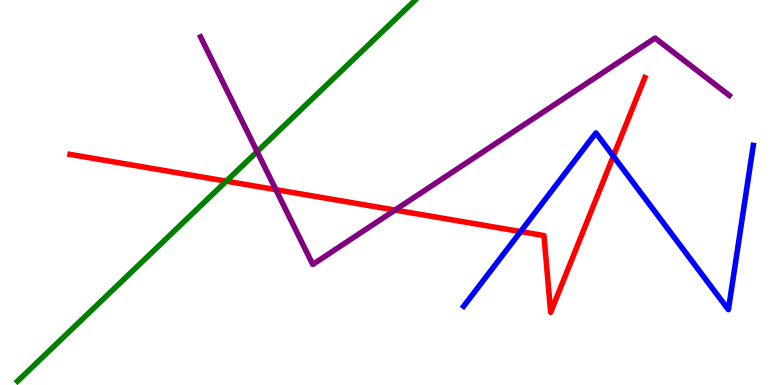[{'lines': ['blue', 'red'], 'intersections': [{'x': 6.72, 'y': 3.98}, {'x': 7.91, 'y': 5.94}]}, {'lines': ['green', 'red'], 'intersections': [{'x': 2.92, 'y': 5.29}]}, {'lines': ['purple', 'red'], 'intersections': [{'x': 3.56, 'y': 5.07}, {'x': 5.1, 'y': 4.54}]}, {'lines': ['blue', 'green'], 'intersections': []}, {'lines': ['blue', 'purple'], 'intersections': []}, {'lines': ['green', 'purple'], 'intersections': [{'x': 3.32, 'y': 6.06}]}]